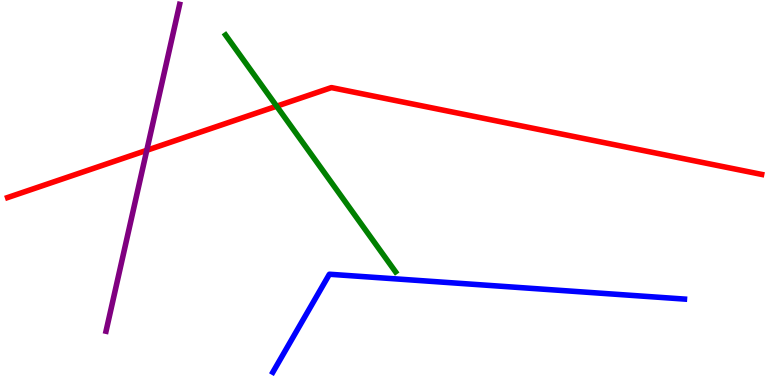[{'lines': ['blue', 'red'], 'intersections': []}, {'lines': ['green', 'red'], 'intersections': [{'x': 3.57, 'y': 7.24}]}, {'lines': ['purple', 'red'], 'intersections': [{'x': 1.89, 'y': 6.1}]}, {'lines': ['blue', 'green'], 'intersections': []}, {'lines': ['blue', 'purple'], 'intersections': []}, {'lines': ['green', 'purple'], 'intersections': []}]